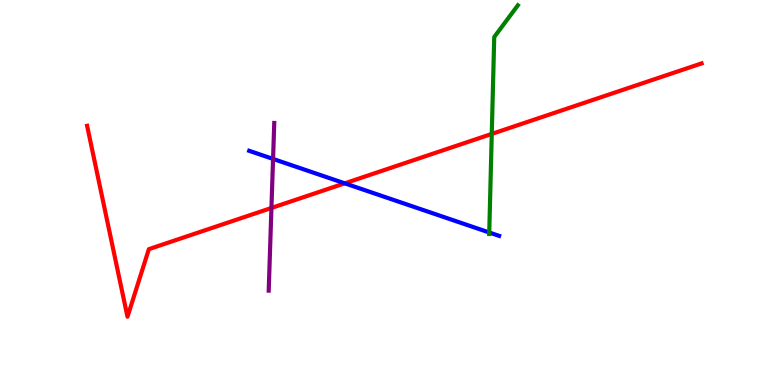[{'lines': ['blue', 'red'], 'intersections': [{'x': 4.45, 'y': 5.24}]}, {'lines': ['green', 'red'], 'intersections': [{'x': 6.35, 'y': 6.52}]}, {'lines': ['purple', 'red'], 'intersections': [{'x': 3.5, 'y': 4.6}]}, {'lines': ['blue', 'green'], 'intersections': [{'x': 6.31, 'y': 3.96}]}, {'lines': ['blue', 'purple'], 'intersections': [{'x': 3.52, 'y': 5.87}]}, {'lines': ['green', 'purple'], 'intersections': []}]